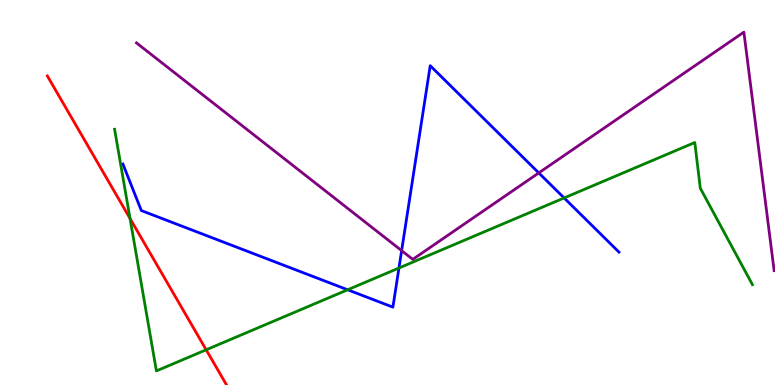[{'lines': ['blue', 'red'], 'intersections': []}, {'lines': ['green', 'red'], 'intersections': [{'x': 1.68, 'y': 4.32}, {'x': 2.66, 'y': 0.914}]}, {'lines': ['purple', 'red'], 'intersections': []}, {'lines': ['blue', 'green'], 'intersections': [{'x': 4.49, 'y': 2.47}, {'x': 5.15, 'y': 3.04}, {'x': 7.28, 'y': 4.86}]}, {'lines': ['blue', 'purple'], 'intersections': [{'x': 5.18, 'y': 3.49}, {'x': 6.95, 'y': 5.51}]}, {'lines': ['green', 'purple'], 'intersections': []}]